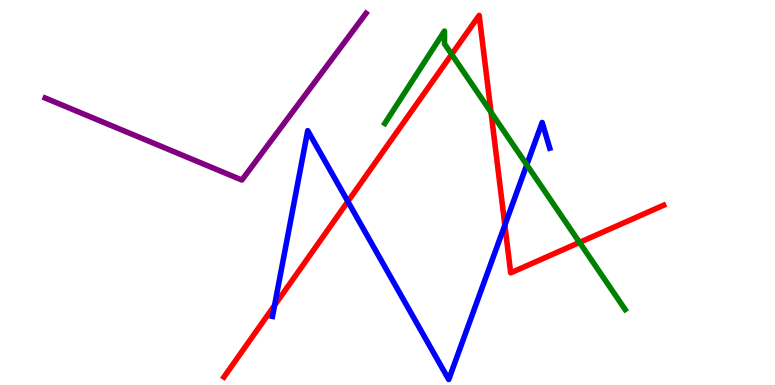[{'lines': ['blue', 'red'], 'intersections': [{'x': 3.54, 'y': 2.07}, {'x': 4.49, 'y': 4.77}, {'x': 6.51, 'y': 4.15}]}, {'lines': ['green', 'red'], 'intersections': [{'x': 5.83, 'y': 8.59}, {'x': 6.34, 'y': 7.08}, {'x': 7.48, 'y': 3.7}]}, {'lines': ['purple', 'red'], 'intersections': []}, {'lines': ['blue', 'green'], 'intersections': [{'x': 6.8, 'y': 5.72}]}, {'lines': ['blue', 'purple'], 'intersections': []}, {'lines': ['green', 'purple'], 'intersections': []}]